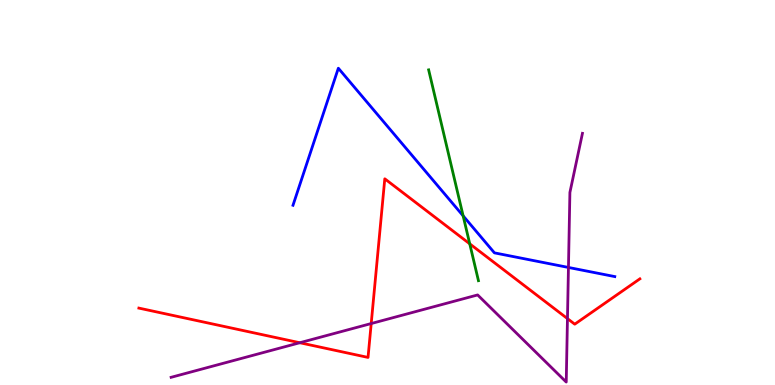[{'lines': ['blue', 'red'], 'intersections': []}, {'lines': ['green', 'red'], 'intersections': [{'x': 6.06, 'y': 3.67}]}, {'lines': ['purple', 'red'], 'intersections': [{'x': 3.87, 'y': 1.1}, {'x': 4.79, 'y': 1.6}, {'x': 7.32, 'y': 1.72}]}, {'lines': ['blue', 'green'], 'intersections': [{'x': 5.98, 'y': 4.39}]}, {'lines': ['blue', 'purple'], 'intersections': [{'x': 7.33, 'y': 3.05}]}, {'lines': ['green', 'purple'], 'intersections': []}]